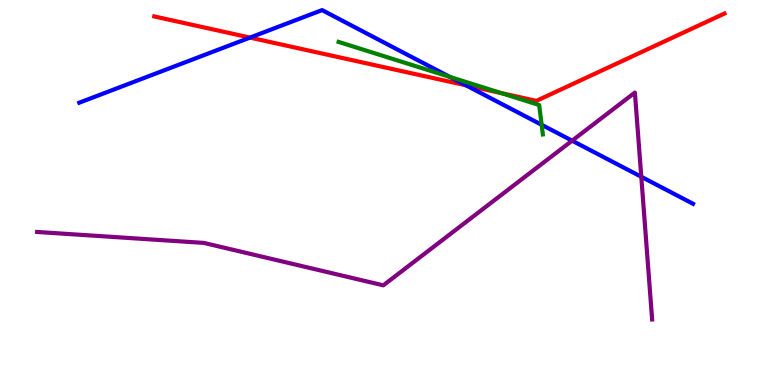[{'lines': ['blue', 'red'], 'intersections': [{'x': 3.23, 'y': 9.02}, {'x': 6.01, 'y': 7.78}]}, {'lines': ['green', 'red'], 'intersections': [{'x': 6.47, 'y': 7.58}]}, {'lines': ['purple', 'red'], 'intersections': []}, {'lines': ['blue', 'green'], 'intersections': [{'x': 5.81, 'y': 8.0}, {'x': 6.99, 'y': 6.76}]}, {'lines': ['blue', 'purple'], 'intersections': [{'x': 7.38, 'y': 6.35}, {'x': 8.27, 'y': 5.41}]}, {'lines': ['green', 'purple'], 'intersections': []}]